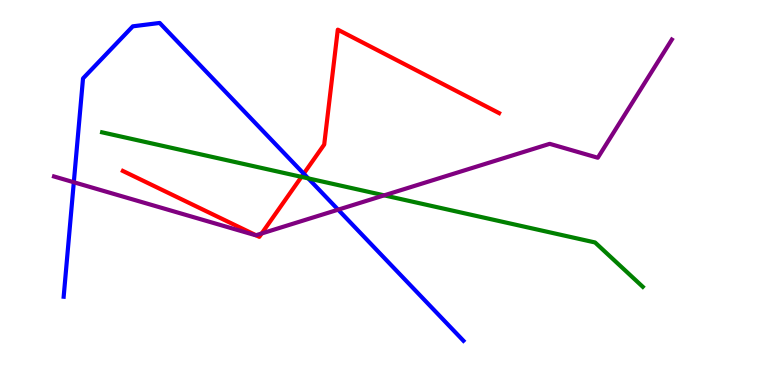[{'lines': ['blue', 'red'], 'intersections': [{'x': 3.92, 'y': 5.49}]}, {'lines': ['green', 'red'], 'intersections': [{'x': 3.89, 'y': 5.41}]}, {'lines': ['purple', 'red'], 'intersections': [{'x': 3.3, 'y': 3.89}, {'x': 3.38, 'y': 3.94}]}, {'lines': ['blue', 'green'], 'intersections': [{'x': 3.98, 'y': 5.37}]}, {'lines': ['blue', 'purple'], 'intersections': [{'x': 0.952, 'y': 5.27}, {'x': 4.36, 'y': 4.55}]}, {'lines': ['green', 'purple'], 'intersections': [{'x': 4.96, 'y': 4.93}]}]